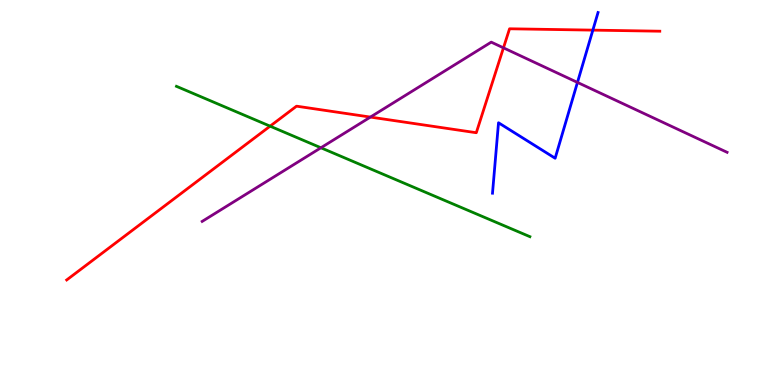[{'lines': ['blue', 'red'], 'intersections': [{'x': 7.65, 'y': 9.22}]}, {'lines': ['green', 'red'], 'intersections': [{'x': 3.49, 'y': 6.72}]}, {'lines': ['purple', 'red'], 'intersections': [{'x': 4.78, 'y': 6.96}, {'x': 6.5, 'y': 8.76}]}, {'lines': ['blue', 'green'], 'intersections': []}, {'lines': ['blue', 'purple'], 'intersections': [{'x': 7.45, 'y': 7.86}]}, {'lines': ['green', 'purple'], 'intersections': [{'x': 4.14, 'y': 6.16}]}]